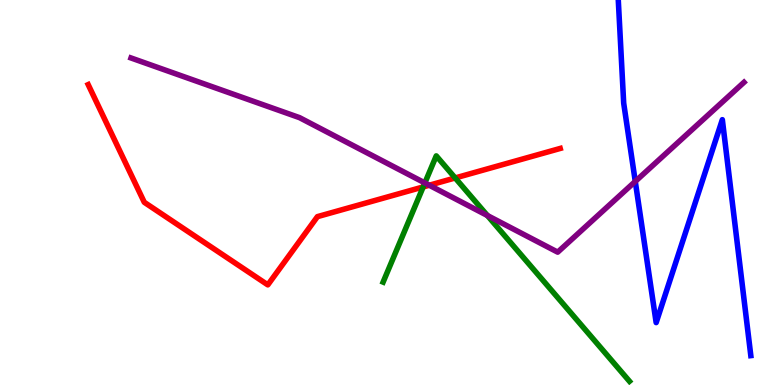[{'lines': ['blue', 'red'], 'intersections': []}, {'lines': ['green', 'red'], 'intersections': [{'x': 5.46, 'y': 5.14}, {'x': 5.87, 'y': 5.38}]}, {'lines': ['purple', 'red'], 'intersections': [{'x': 5.54, 'y': 5.19}]}, {'lines': ['blue', 'green'], 'intersections': []}, {'lines': ['blue', 'purple'], 'intersections': [{'x': 8.2, 'y': 5.29}]}, {'lines': ['green', 'purple'], 'intersections': [{'x': 5.48, 'y': 5.25}, {'x': 6.29, 'y': 4.4}]}]